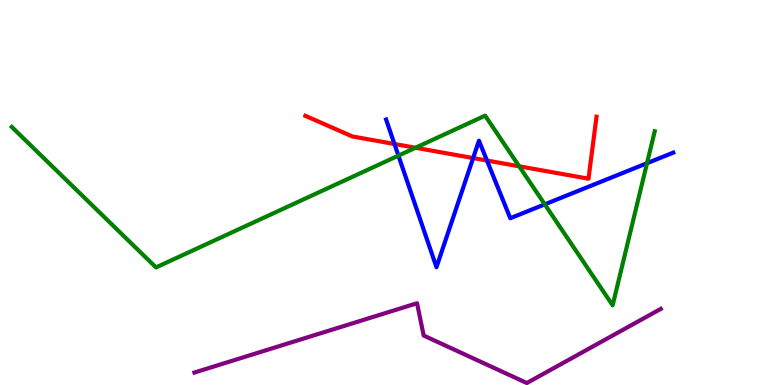[{'lines': ['blue', 'red'], 'intersections': [{'x': 5.09, 'y': 6.26}, {'x': 6.1, 'y': 5.89}, {'x': 6.28, 'y': 5.83}]}, {'lines': ['green', 'red'], 'intersections': [{'x': 5.36, 'y': 6.16}, {'x': 6.7, 'y': 5.68}]}, {'lines': ['purple', 'red'], 'intersections': []}, {'lines': ['blue', 'green'], 'intersections': [{'x': 5.14, 'y': 5.96}, {'x': 7.03, 'y': 4.69}, {'x': 8.35, 'y': 5.76}]}, {'lines': ['blue', 'purple'], 'intersections': []}, {'lines': ['green', 'purple'], 'intersections': []}]